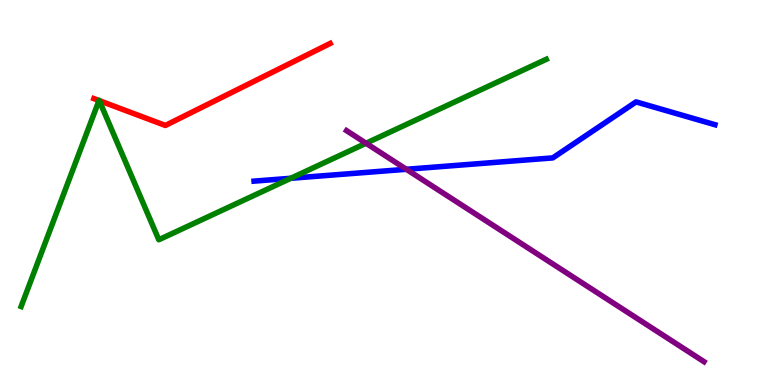[{'lines': ['blue', 'red'], 'intersections': []}, {'lines': ['green', 'red'], 'intersections': [{'x': 1.28, 'y': 7.39}, {'x': 1.28, 'y': 7.39}]}, {'lines': ['purple', 'red'], 'intersections': []}, {'lines': ['blue', 'green'], 'intersections': [{'x': 3.75, 'y': 5.37}]}, {'lines': ['blue', 'purple'], 'intersections': [{'x': 5.24, 'y': 5.6}]}, {'lines': ['green', 'purple'], 'intersections': [{'x': 4.72, 'y': 6.28}]}]